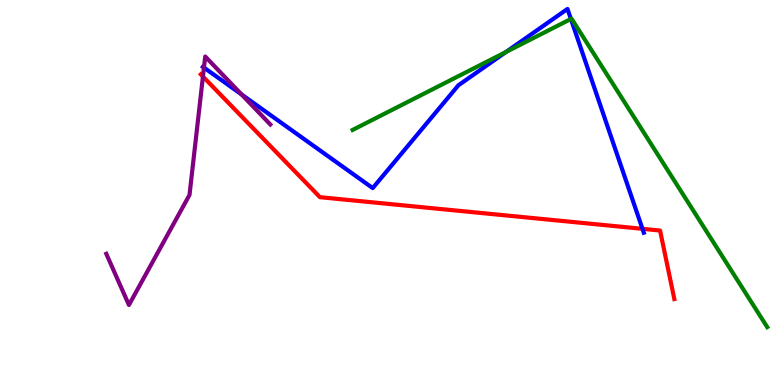[{'lines': ['blue', 'red'], 'intersections': [{'x': 8.29, 'y': 4.06}]}, {'lines': ['green', 'red'], 'intersections': []}, {'lines': ['purple', 'red'], 'intersections': [{'x': 2.62, 'y': 8.01}]}, {'lines': ['blue', 'green'], 'intersections': [{'x': 6.53, 'y': 8.65}, {'x': 7.37, 'y': 9.51}]}, {'lines': ['blue', 'purple'], 'intersections': [{'x': 2.63, 'y': 8.24}, {'x': 3.12, 'y': 7.55}]}, {'lines': ['green', 'purple'], 'intersections': []}]